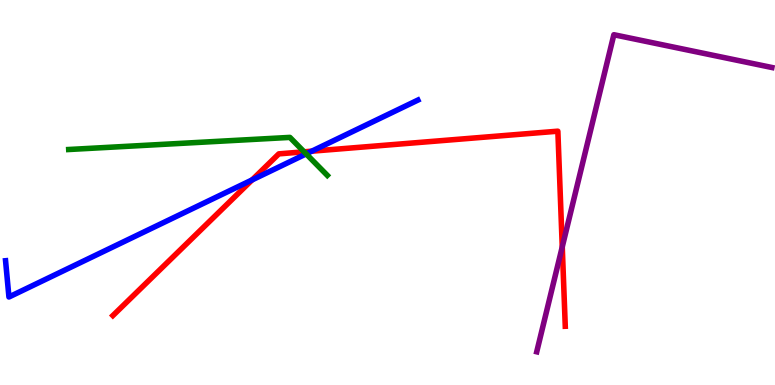[{'lines': ['blue', 'red'], 'intersections': [{'x': 3.25, 'y': 5.33}, {'x': 4.02, 'y': 6.07}]}, {'lines': ['green', 'red'], 'intersections': [{'x': 3.92, 'y': 6.06}]}, {'lines': ['purple', 'red'], 'intersections': [{'x': 7.25, 'y': 3.59}]}, {'lines': ['blue', 'green'], 'intersections': [{'x': 3.95, 'y': 6.0}]}, {'lines': ['blue', 'purple'], 'intersections': []}, {'lines': ['green', 'purple'], 'intersections': []}]